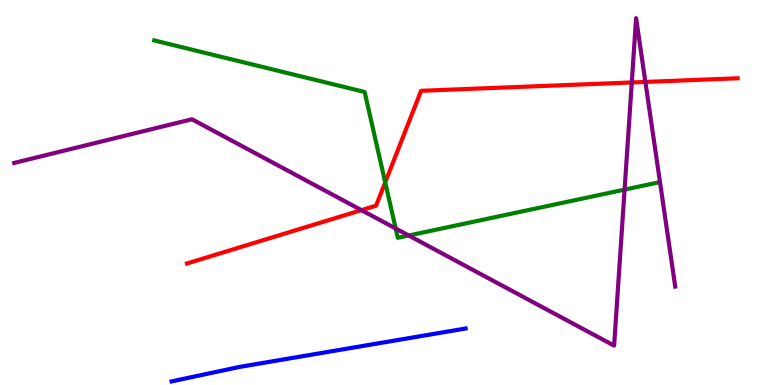[{'lines': ['blue', 'red'], 'intersections': []}, {'lines': ['green', 'red'], 'intersections': [{'x': 4.97, 'y': 5.26}]}, {'lines': ['purple', 'red'], 'intersections': [{'x': 4.66, 'y': 4.54}, {'x': 8.15, 'y': 7.86}, {'x': 8.33, 'y': 7.87}]}, {'lines': ['blue', 'green'], 'intersections': []}, {'lines': ['blue', 'purple'], 'intersections': []}, {'lines': ['green', 'purple'], 'intersections': [{'x': 5.11, 'y': 4.06}, {'x': 5.27, 'y': 3.88}, {'x': 8.06, 'y': 5.07}]}]